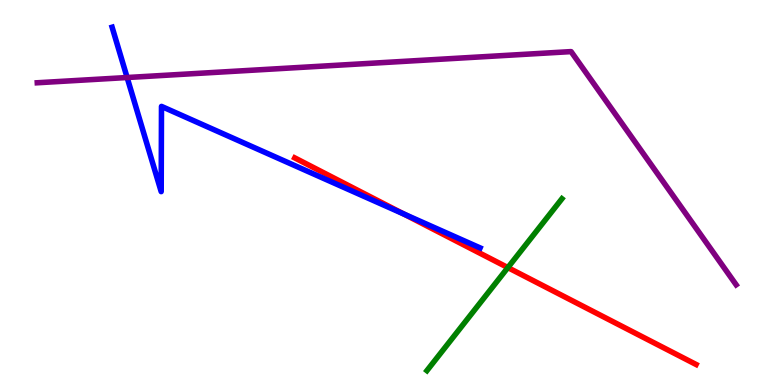[{'lines': ['blue', 'red'], 'intersections': [{'x': 5.21, 'y': 4.44}]}, {'lines': ['green', 'red'], 'intersections': [{'x': 6.55, 'y': 3.05}]}, {'lines': ['purple', 'red'], 'intersections': []}, {'lines': ['blue', 'green'], 'intersections': []}, {'lines': ['blue', 'purple'], 'intersections': [{'x': 1.64, 'y': 7.99}]}, {'lines': ['green', 'purple'], 'intersections': []}]